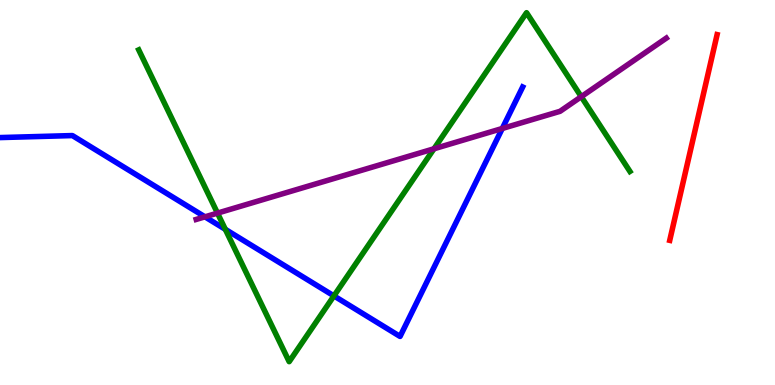[{'lines': ['blue', 'red'], 'intersections': []}, {'lines': ['green', 'red'], 'intersections': []}, {'lines': ['purple', 'red'], 'intersections': []}, {'lines': ['blue', 'green'], 'intersections': [{'x': 2.91, 'y': 4.04}, {'x': 4.31, 'y': 2.31}]}, {'lines': ['blue', 'purple'], 'intersections': [{'x': 2.64, 'y': 4.37}, {'x': 6.48, 'y': 6.66}]}, {'lines': ['green', 'purple'], 'intersections': [{'x': 2.81, 'y': 4.46}, {'x': 5.6, 'y': 6.14}, {'x': 7.5, 'y': 7.49}]}]